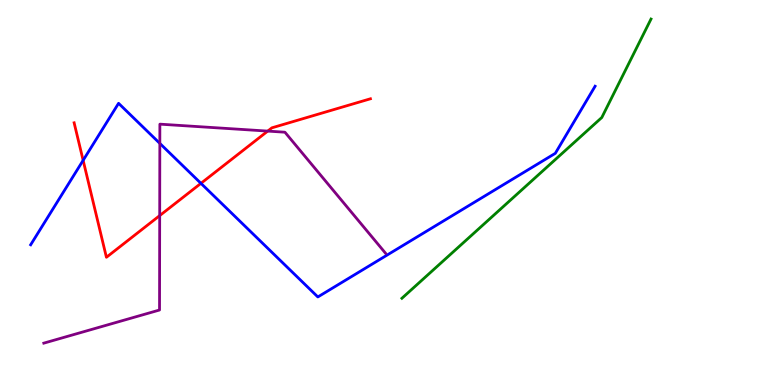[{'lines': ['blue', 'red'], 'intersections': [{'x': 1.07, 'y': 5.84}, {'x': 2.59, 'y': 5.24}]}, {'lines': ['green', 'red'], 'intersections': []}, {'lines': ['purple', 'red'], 'intersections': [{'x': 2.06, 'y': 4.4}, {'x': 3.45, 'y': 6.59}]}, {'lines': ['blue', 'green'], 'intersections': []}, {'lines': ['blue', 'purple'], 'intersections': [{'x': 2.06, 'y': 6.28}]}, {'lines': ['green', 'purple'], 'intersections': []}]